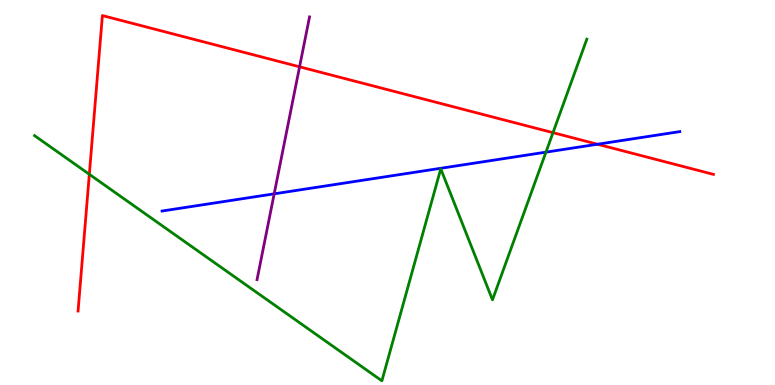[{'lines': ['blue', 'red'], 'intersections': [{'x': 7.71, 'y': 6.25}]}, {'lines': ['green', 'red'], 'intersections': [{'x': 1.15, 'y': 5.47}, {'x': 7.14, 'y': 6.55}]}, {'lines': ['purple', 'red'], 'intersections': [{'x': 3.87, 'y': 8.26}]}, {'lines': ['blue', 'green'], 'intersections': [{'x': 7.04, 'y': 6.05}]}, {'lines': ['blue', 'purple'], 'intersections': [{'x': 3.54, 'y': 4.97}]}, {'lines': ['green', 'purple'], 'intersections': []}]